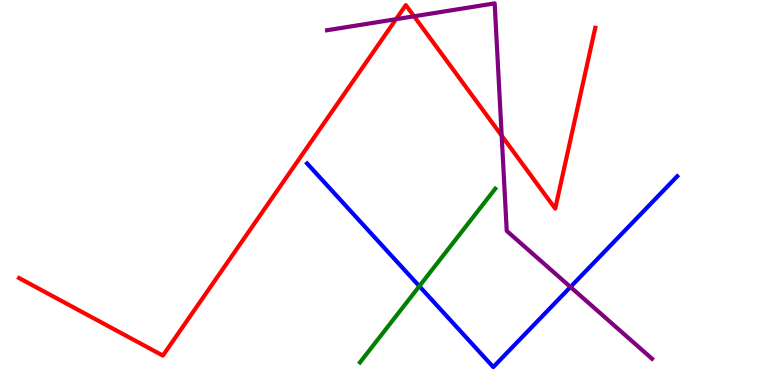[{'lines': ['blue', 'red'], 'intersections': []}, {'lines': ['green', 'red'], 'intersections': []}, {'lines': ['purple', 'red'], 'intersections': [{'x': 5.11, 'y': 9.5}, {'x': 5.34, 'y': 9.58}, {'x': 6.47, 'y': 6.48}]}, {'lines': ['blue', 'green'], 'intersections': [{'x': 5.41, 'y': 2.57}]}, {'lines': ['blue', 'purple'], 'intersections': [{'x': 7.36, 'y': 2.55}]}, {'lines': ['green', 'purple'], 'intersections': []}]